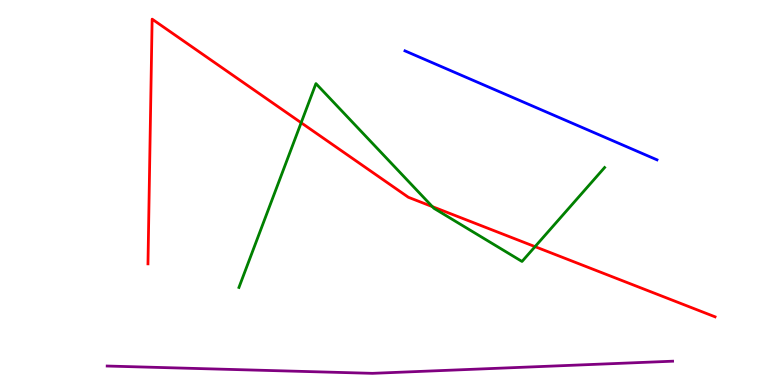[{'lines': ['blue', 'red'], 'intersections': []}, {'lines': ['green', 'red'], 'intersections': [{'x': 3.89, 'y': 6.81}, {'x': 5.58, 'y': 4.63}, {'x': 6.9, 'y': 3.59}]}, {'lines': ['purple', 'red'], 'intersections': []}, {'lines': ['blue', 'green'], 'intersections': []}, {'lines': ['blue', 'purple'], 'intersections': []}, {'lines': ['green', 'purple'], 'intersections': []}]